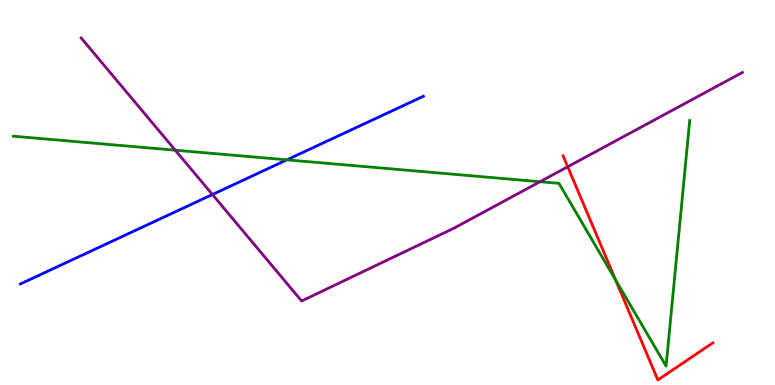[{'lines': ['blue', 'red'], 'intersections': []}, {'lines': ['green', 'red'], 'intersections': [{'x': 7.94, 'y': 2.73}]}, {'lines': ['purple', 'red'], 'intersections': [{'x': 7.33, 'y': 5.67}]}, {'lines': ['blue', 'green'], 'intersections': [{'x': 3.7, 'y': 5.85}]}, {'lines': ['blue', 'purple'], 'intersections': [{'x': 2.74, 'y': 4.95}]}, {'lines': ['green', 'purple'], 'intersections': [{'x': 2.26, 'y': 6.1}, {'x': 6.97, 'y': 5.28}]}]